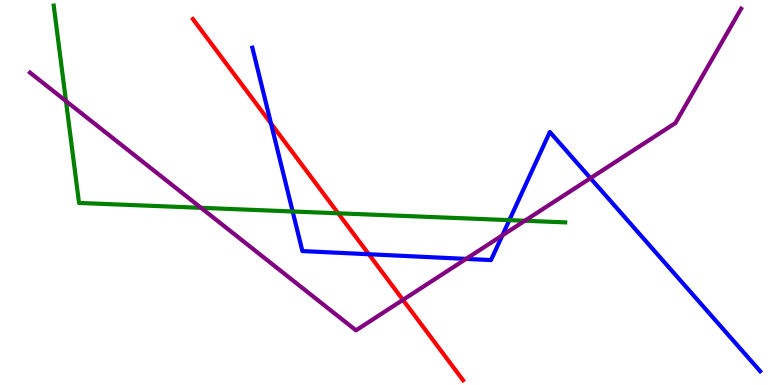[{'lines': ['blue', 'red'], 'intersections': [{'x': 3.5, 'y': 6.79}, {'x': 4.76, 'y': 3.4}]}, {'lines': ['green', 'red'], 'intersections': [{'x': 4.36, 'y': 4.46}]}, {'lines': ['purple', 'red'], 'intersections': [{'x': 5.2, 'y': 2.21}]}, {'lines': ['blue', 'green'], 'intersections': [{'x': 3.78, 'y': 4.51}, {'x': 6.57, 'y': 4.28}]}, {'lines': ['blue', 'purple'], 'intersections': [{'x': 6.01, 'y': 3.28}, {'x': 6.48, 'y': 3.89}, {'x': 7.62, 'y': 5.37}]}, {'lines': ['green', 'purple'], 'intersections': [{'x': 0.851, 'y': 7.38}, {'x': 2.59, 'y': 4.6}, {'x': 6.77, 'y': 4.27}]}]